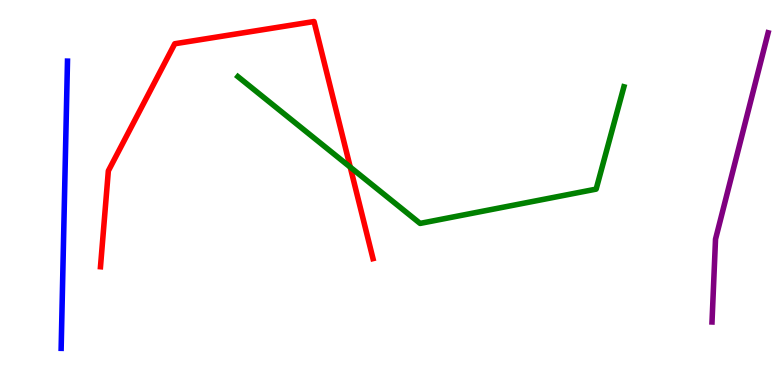[{'lines': ['blue', 'red'], 'intersections': []}, {'lines': ['green', 'red'], 'intersections': [{'x': 4.52, 'y': 5.66}]}, {'lines': ['purple', 'red'], 'intersections': []}, {'lines': ['blue', 'green'], 'intersections': []}, {'lines': ['blue', 'purple'], 'intersections': []}, {'lines': ['green', 'purple'], 'intersections': []}]